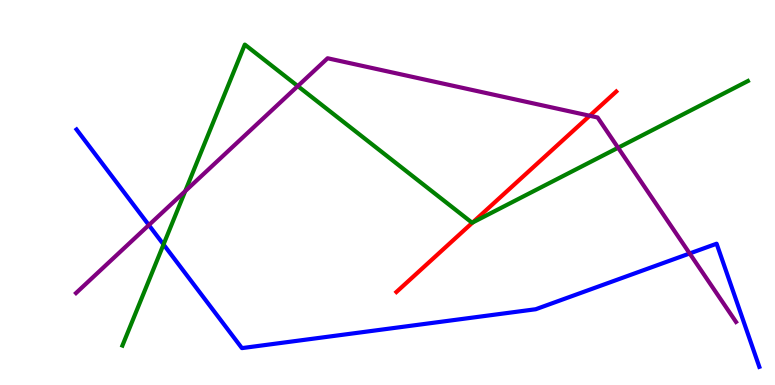[{'lines': ['blue', 'red'], 'intersections': []}, {'lines': ['green', 'red'], 'intersections': [{'x': 6.1, 'y': 4.22}]}, {'lines': ['purple', 'red'], 'intersections': [{'x': 7.61, 'y': 6.99}]}, {'lines': ['blue', 'green'], 'intersections': [{'x': 2.11, 'y': 3.65}]}, {'lines': ['blue', 'purple'], 'intersections': [{'x': 1.92, 'y': 4.15}, {'x': 8.9, 'y': 3.42}]}, {'lines': ['green', 'purple'], 'intersections': [{'x': 2.39, 'y': 5.04}, {'x': 3.84, 'y': 7.76}, {'x': 7.98, 'y': 6.16}]}]